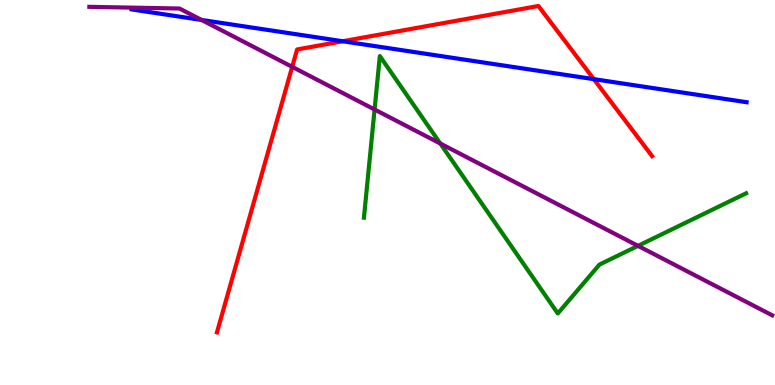[{'lines': ['blue', 'red'], 'intersections': [{'x': 4.42, 'y': 8.93}, {'x': 7.66, 'y': 7.94}]}, {'lines': ['green', 'red'], 'intersections': []}, {'lines': ['purple', 'red'], 'intersections': [{'x': 3.77, 'y': 8.26}]}, {'lines': ['blue', 'green'], 'intersections': []}, {'lines': ['blue', 'purple'], 'intersections': [{'x': 2.6, 'y': 9.48}]}, {'lines': ['green', 'purple'], 'intersections': [{'x': 4.83, 'y': 7.16}, {'x': 5.68, 'y': 6.27}, {'x': 8.23, 'y': 3.61}]}]